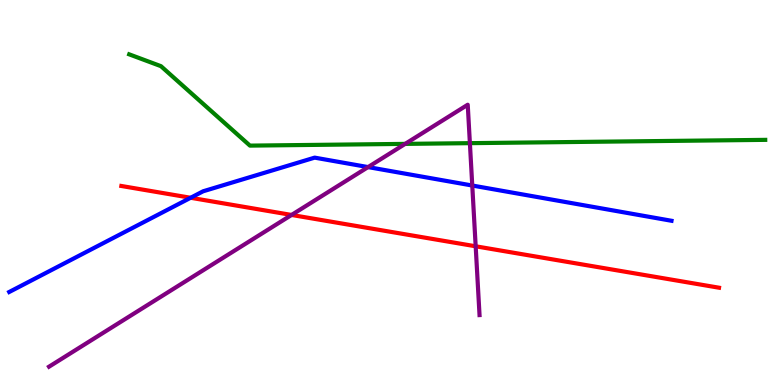[{'lines': ['blue', 'red'], 'intersections': [{'x': 2.46, 'y': 4.86}]}, {'lines': ['green', 'red'], 'intersections': []}, {'lines': ['purple', 'red'], 'intersections': [{'x': 3.76, 'y': 4.42}, {'x': 6.14, 'y': 3.6}]}, {'lines': ['blue', 'green'], 'intersections': []}, {'lines': ['blue', 'purple'], 'intersections': [{'x': 4.75, 'y': 5.66}, {'x': 6.09, 'y': 5.18}]}, {'lines': ['green', 'purple'], 'intersections': [{'x': 5.23, 'y': 6.26}, {'x': 6.06, 'y': 6.28}]}]